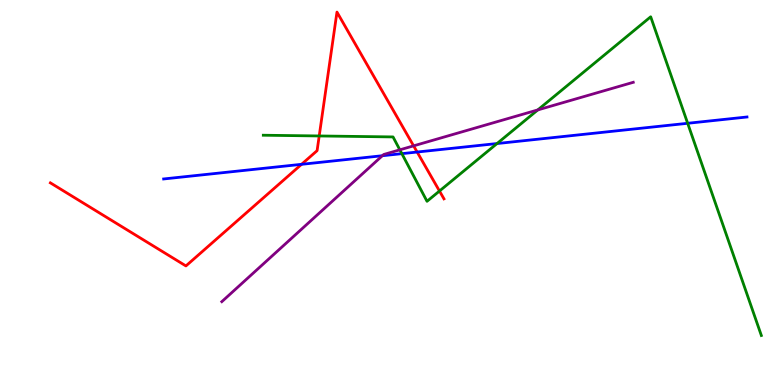[{'lines': ['blue', 'red'], 'intersections': [{'x': 3.89, 'y': 5.73}, {'x': 5.38, 'y': 6.05}]}, {'lines': ['green', 'red'], 'intersections': [{'x': 4.12, 'y': 6.47}, {'x': 5.67, 'y': 5.04}]}, {'lines': ['purple', 'red'], 'intersections': [{'x': 5.34, 'y': 6.21}]}, {'lines': ['blue', 'green'], 'intersections': [{'x': 5.19, 'y': 6.01}, {'x': 6.41, 'y': 6.27}, {'x': 8.87, 'y': 6.8}]}, {'lines': ['blue', 'purple'], 'intersections': [{'x': 4.93, 'y': 5.96}]}, {'lines': ['green', 'purple'], 'intersections': [{'x': 5.16, 'y': 6.11}, {'x': 6.94, 'y': 7.15}]}]